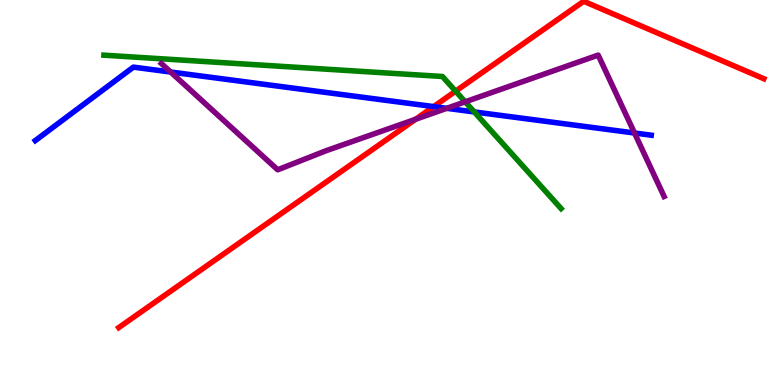[{'lines': ['blue', 'red'], 'intersections': [{'x': 5.6, 'y': 7.23}]}, {'lines': ['green', 'red'], 'intersections': [{'x': 5.88, 'y': 7.63}]}, {'lines': ['purple', 'red'], 'intersections': [{'x': 5.36, 'y': 6.9}]}, {'lines': ['blue', 'green'], 'intersections': [{'x': 6.12, 'y': 7.09}]}, {'lines': ['blue', 'purple'], 'intersections': [{'x': 2.2, 'y': 8.13}, {'x': 5.76, 'y': 7.19}, {'x': 8.19, 'y': 6.55}]}, {'lines': ['green', 'purple'], 'intersections': [{'x': 6.0, 'y': 7.35}]}]